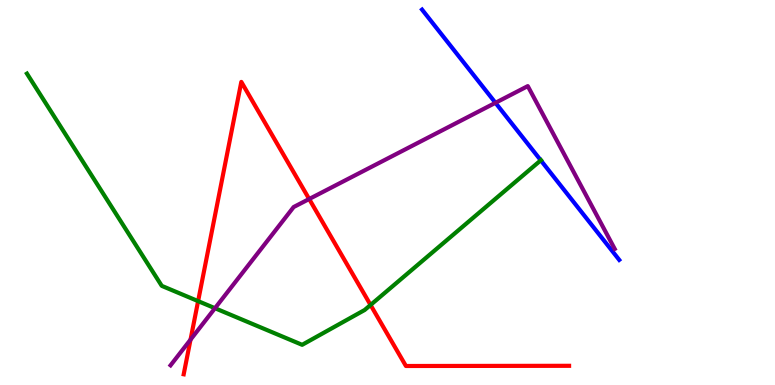[{'lines': ['blue', 'red'], 'intersections': []}, {'lines': ['green', 'red'], 'intersections': [{'x': 2.56, 'y': 2.18}, {'x': 4.78, 'y': 2.08}]}, {'lines': ['purple', 'red'], 'intersections': [{'x': 2.46, 'y': 1.18}, {'x': 3.99, 'y': 4.83}]}, {'lines': ['blue', 'green'], 'intersections': [{'x': 6.98, 'y': 5.84}]}, {'lines': ['blue', 'purple'], 'intersections': [{'x': 6.39, 'y': 7.33}]}, {'lines': ['green', 'purple'], 'intersections': [{'x': 2.77, 'y': 1.99}]}]